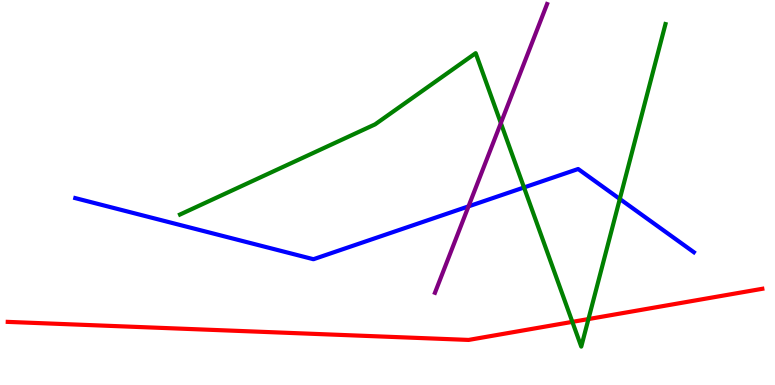[{'lines': ['blue', 'red'], 'intersections': []}, {'lines': ['green', 'red'], 'intersections': [{'x': 7.39, 'y': 1.64}, {'x': 7.59, 'y': 1.71}]}, {'lines': ['purple', 'red'], 'intersections': []}, {'lines': ['blue', 'green'], 'intersections': [{'x': 6.76, 'y': 5.13}, {'x': 8.0, 'y': 4.83}]}, {'lines': ['blue', 'purple'], 'intersections': [{'x': 6.05, 'y': 4.64}]}, {'lines': ['green', 'purple'], 'intersections': [{'x': 6.46, 'y': 6.8}]}]